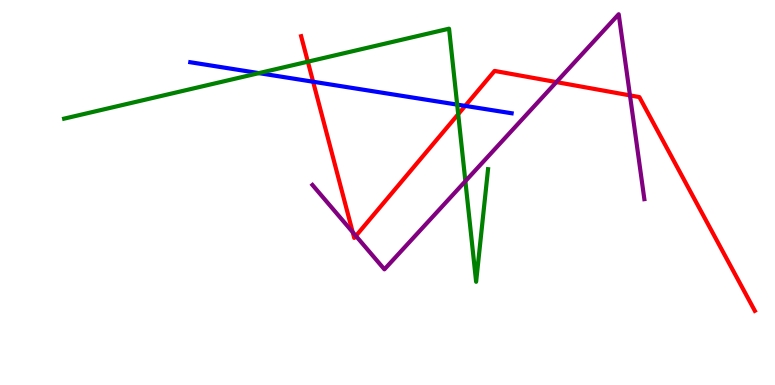[{'lines': ['blue', 'red'], 'intersections': [{'x': 4.04, 'y': 7.88}, {'x': 6.0, 'y': 7.25}]}, {'lines': ['green', 'red'], 'intersections': [{'x': 3.97, 'y': 8.4}, {'x': 5.91, 'y': 7.03}]}, {'lines': ['purple', 'red'], 'intersections': [{'x': 4.55, 'y': 3.97}, {'x': 4.59, 'y': 3.87}, {'x': 7.18, 'y': 7.87}, {'x': 8.13, 'y': 7.52}]}, {'lines': ['blue', 'green'], 'intersections': [{'x': 3.34, 'y': 8.1}, {'x': 5.9, 'y': 7.28}]}, {'lines': ['blue', 'purple'], 'intersections': []}, {'lines': ['green', 'purple'], 'intersections': [{'x': 6.0, 'y': 5.29}]}]